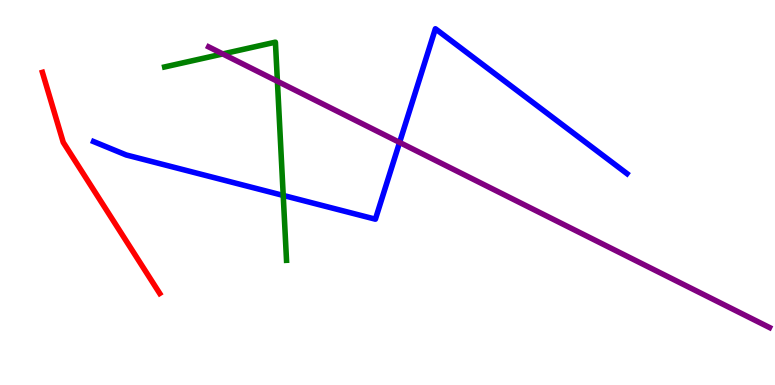[{'lines': ['blue', 'red'], 'intersections': []}, {'lines': ['green', 'red'], 'intersections': []}, {'lines': ['purple', 'red'], 'intersections': []}, {'lines': ['blue', 'green'], 'intersections': [{'x': 3.65, 'y': 4.92}]}, {'lines': ['blue', 'purple'], 'intersections': [{'x': 5.16, 'y': 6.3}]}, {'lines': ['green', 'purple'], 'intersections': [{'x': 2.87, 'y': 8.6}, {'x': 3.58, 'y': 7.89}]}]